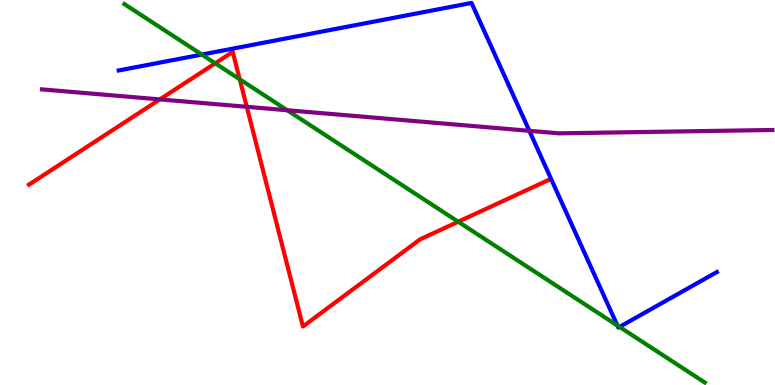[{'lines': ['blue', 'red'], 'intersections': []}, {'lines': ['green', 'red'], 'intersections': [{'x': 2.78, 'y': 8.36}, {'x': 3.09, 'y': 7.94}, {'x': 5.91, 'y': 4.24}]}, {'lines': ['purple', 'red'], 'intersections': [{'x': 2.06, 'y': 7.42}, {'x': 3.18, 'y': 7.23}]}, {'lines': ['blue', 'green'], 'intersections': [{'x': 2.6, 'y': 8.58}, {'x': 7.97, 'y': 1.55}, {'x': 7.99, 'y': 1.51}]}, {'lines': ['blue', 'purple'], 'intersections': [{'x': 6.83, 'y': 6.6}]}, {'lines': ['green', 'purple'], 'intersections': [{'x': 3.71, 'y': 7.14}]}]